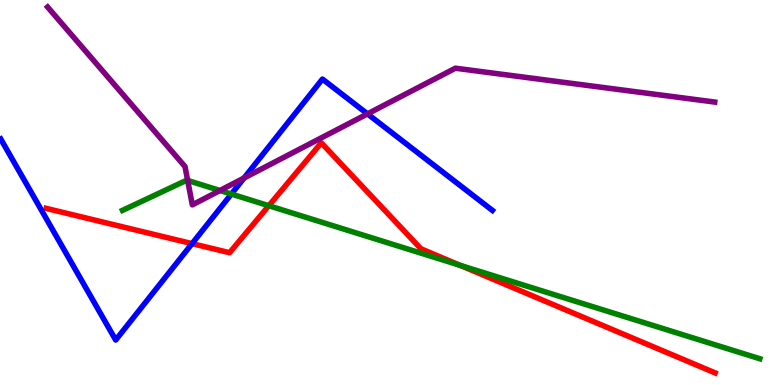[{'lines': ['blue', 'red'], 'intersections': [{'x': 2.48, 'y': 3.67}]}, {'lines': ['green', 'red'], 'intersections': [{'x': 3.47, 'y': 4.66}, {'x': 5.94, 'y': 3.11}]}, {'lines': ['purple', 'red'], 'intersections': []}, {'lines': ['blue', 'green'], 'intersections': [{'x': 2.99, 'y': 4.96}]}, {'lines': ['blue', 'purple'], 'intersections': [{'x': 3.15, 'y': 5.38}, {'x': 4.74, 'y': 7.04}]}, {'lines': ['green', 'purple'], 'intersections': [{'x': 2.42, 'y': 5.31}, {'x': 2.84, 'y': 5.05}]}]